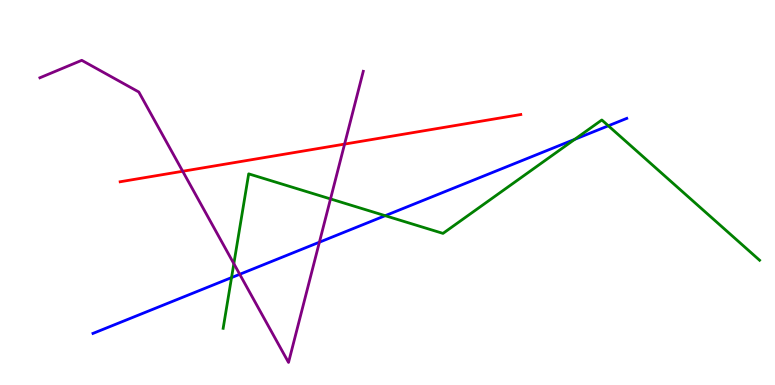[{'lines': ['blue', 'red'], 'intersections': []}, {'lines': ['green', 'red'], 'intersections': []}, {'lines': ['purple', 'red'], 'intersections': [{'x': 2.36, 'y': 5.55}, {'x': 4.45, 'y': 6.26}]}, {'lines': ['blue', 'green'], 'intersections': [{'x': 2.99, 'y': 2.79}, {'x': 4.97, 'y': 4.4}, {'x': 7.42, 'y': 6.38}, {'x': 7.85, 'y': 6.73}]}, {'lines': ['blue', 'purple'], 'intersections': [{'x': 3.09, 'y': 2.88}, {'x': 4.12, 'y': 3.71}]}, {'lines': ['green', 'purple'], 'intersections': [{'x': 3.02, 'y': 3.15}, {'x': 4.26, 'y': 4.83}]}]